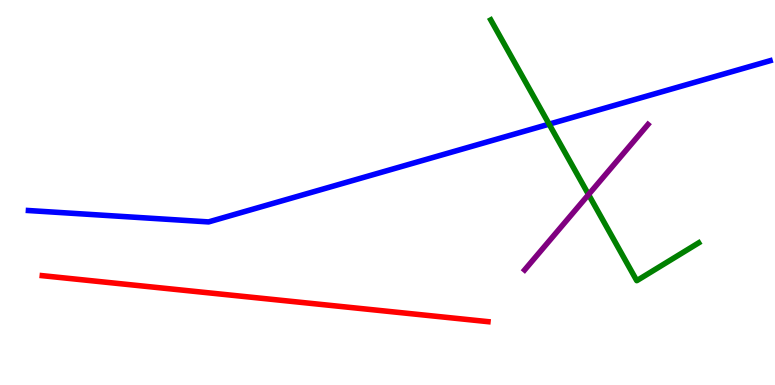[{'lines': ['blue', 'red'], 'intersections': []}, {'lines': ['green', 'red'], 'intersections': []}, {'lines': ['purple', 'red'], 'intersections': []}, {'lines': ['blue', 'green'], 'intersections': [{'x': 7.09, 'y': 6.78}]}, {'lines': ['blue', 'purple'], 'intersections': []}, {'lines': ['green', 'purple'], 'intersections': [{'x': 7.59, 'y': 4.95}]}]